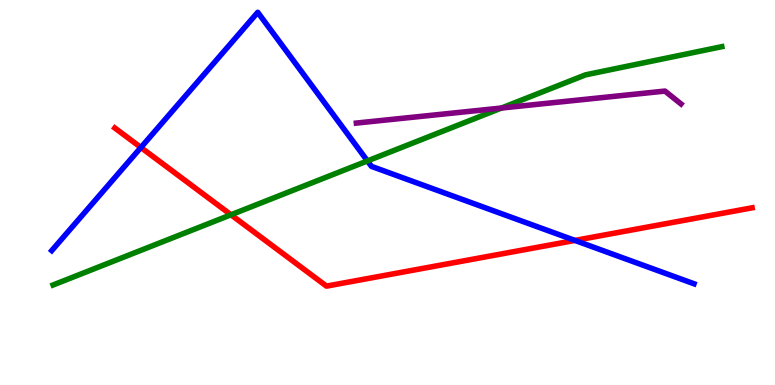[{'lines': ['blue', 'red'], 'intersections': [{'x': 1.82, 'y': 6.17}, {'x': 7.42, 'y': 3.76}]}, {'lines': ['green', 'red'], 'intersections': [{'x': 2.98, 'y': 4.42}]}, {'lines': ['purple', 'red'], 'intersections': []}, {'lines': ['blue', 'green'], 'intersections': [{'x': 4.74, 'y': 5.82}]}, {'lines': ['blue', 'purple'], 'intersections': []}, {'lines': ['green', 'purple'], 'intersections': [{'x': 6.47, 'y': 7.19}]}]